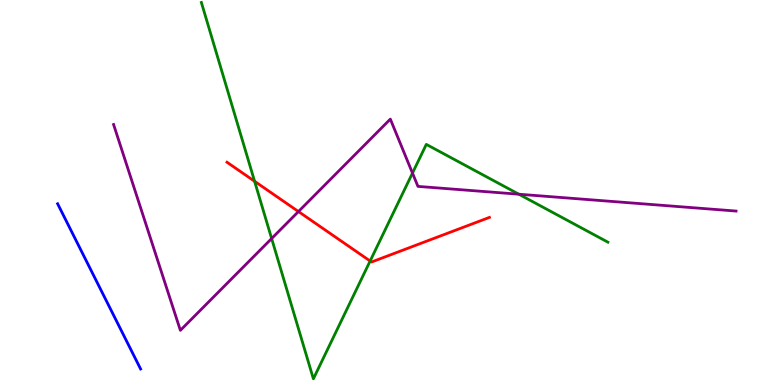[{'lines': ['blue', 'red'], 'intersections': []}, {'lines': ['green', 'red'], 'intersections': [{'x': 3.29, 'y': 5.29}, {'x': 4.78, 'y': 3.22}]}, {'lines': ['purple', 'red'], 'intersections': [{'x': 3.85, 'y': 4.51}]}, {'lines': ['blue', 'green'], 'intersections': []}, {'lines': ['blue', 'purple'], 'intersections': []}, {'lines': ['green', 'purple'], 'intersections': [{'x': 3.5, 'y': 3.8}, {'x': 5.32, 'y': 5.5}, {'x': 6.69, 'y': 4.96}]}]